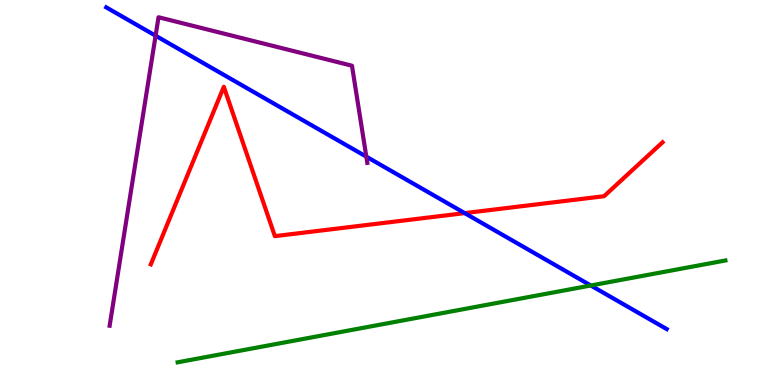[{'lines': ['blue', 'red'], 'intersections': [{'x': 6.0, 'y': 4.46}]}, {'lines': ['green', 'red'], 'intersections': []}, {'lines': ['purple', 'red'], 'intersections': []}, {'lines': ['blue', 'green'], 'intersections': [{'x': 7.62, 'y': 2.58}]}, {'lines': ['blue', 'purple'], 'intersections': [{'x': 2.01, 'y': 9.07}, {'x': 4.73, 'y': 5.93}]}, {'lines': ['green', 'purple'], 'intersections': []}]